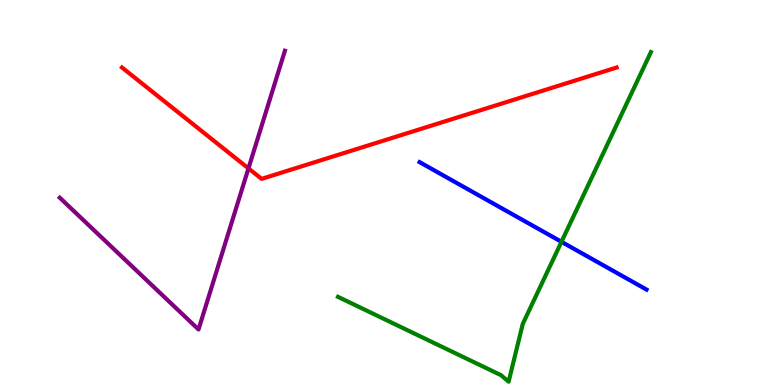[{'lines': ['blue', 'red'], 'intersections': []}, {'lines': ['green', 'red'], 'intersections': []}, {'lines': ['purple', 'red'], 'intersections': [{'x': 3.21, 'y': 5.63}]}, {'lines': ['blue', 'green'], 'intersections': [{'x': 7.24, 'y': 3.72}]}, {'lines': ['blue', 'purple'], 'intersections': []}, {'lines': ['green', 'purple'], 'intersections': []}]